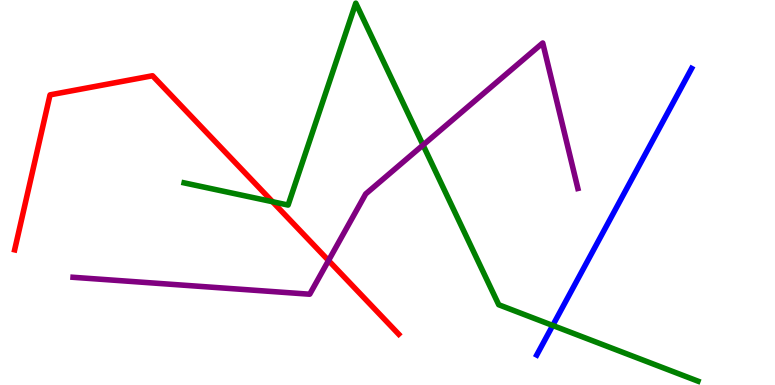[{'lines': ['blue', 'red'], 'intersections': []}, {'lines': ['green', 'red'], 'intersections': [{'x': 3.52, 'y': 4.76}]}, {'lines': ['purple', 'red'], 'intersections': [{'x': 4.24, 'y': 3.23}]}, {'lines': ['blue', 'green'], 'intersections': [{'x': 7.13, 'y': 1.55}]}, {'lines': ['blue', 'purple'], 'intersections': []}, {'lines': ['green', 'purple'], 'intersections': [{'x': 5.46, 'y': 6.23}]}]